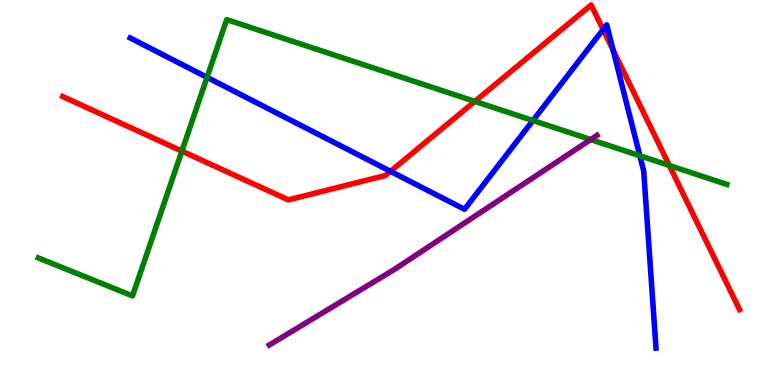[{'lines': ['blue', 'red'], 'intersections': [{'x': 5.04, 'y': 5.55}, {'x': 7.78, 'y': 9.23}, {'x': 7.91, 'y': 8.7}]}, {'lines': ['green', 'red'], 'intersections': [{'x': 2.35, 'y': 6.07}, {'x': 6.13, 'y': 7.37}, {'x': 8.64, 'y': 5.7}]}, {'lines': ['purple', 'red'], 'intersections': []}, {'lines': ['blue', 'green'], 'intersections': [{'x': 2.67, 'y': 7.99}, {'x': 6.88, 'y': 6.87}, {'x': 8.26, 'y': 5.95}]}, {'lines': ['blue', 'purple'], 'intersections': []}, {'lines': ['green', 'purple'], 'intersections': [{'x': 7.62, 'y': 6.38}]}]